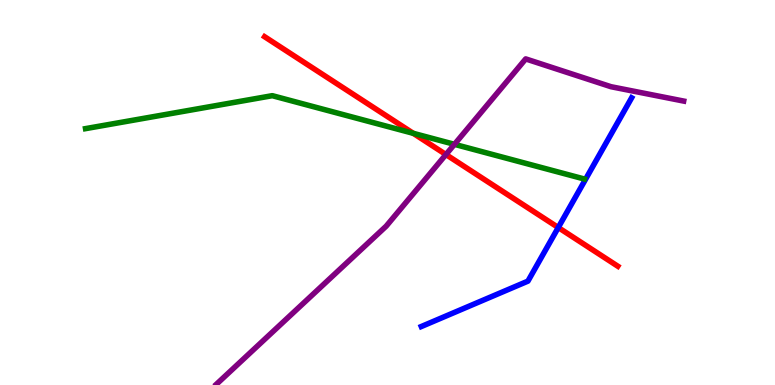[{'lines': ['blue', 'red'], 'intersections': [{'x': 7.2, 'y': 4.09}]}, {'lines': ['green', 'red'], 'intersections': [{'x': 5.33, 'y': 6.54}]}, {'lines': ['purple', 'red'], 'intersections': [{'x': 5.75, 'y': 5.99}]}, {'lines': ['blue', 'green'], 'intersections': []}, {'lines': ['blue', 'purple'], 'intersections': []}, {'lines': ['green', 'purple'], 'intersections': [{'x': 5.86, 'y': 6.25}]}]